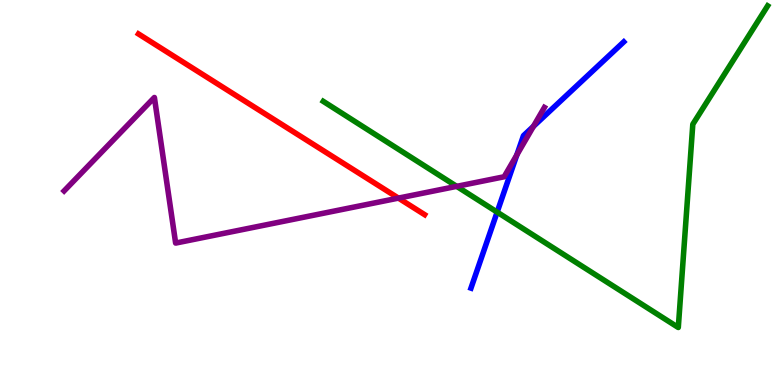[{'lines': ['blue', 'red'], 'intersections': []}, {'lines': ['green', 'red'], 'intersections': []}, {'lines': ['purple', 'red'], 'intersections': [{'x': 5.14, 'y': 4.85}]}, {'lines': ['blue', 'green'], 'intersections': [{'x': 6.41, 'y': 4.49}]}, {'lines': ['blue', 'purple'], 'intersections': [{'x': 6.67, 'y': 5.98}, {'x': 6.88, 'y': 6.72}]}, {'lines': ['green', 'purple'], 'intersections': [{'x': 5.89, 'y': 5.16}]}]